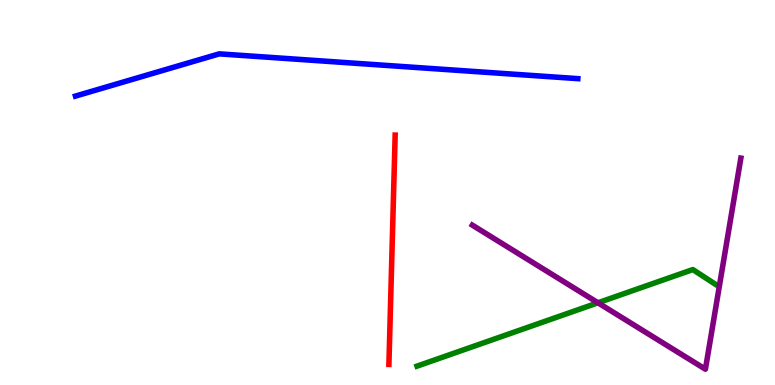[{'lines': ['blue', 'red'], 'intersections': []}, {'lines': ['green', 'red'], 'intersections': []}, {'lines': ['purple', 'red'], 'intersections': []}, {'lines': ['blue', 'green'], 'intersections': []}, {'lines': ['blue', 'purple'], 'intersections': []}, {'lines': ['green', 'purple'], 'intersections': [{'x': 7.72, 'y': 2.14}]}]